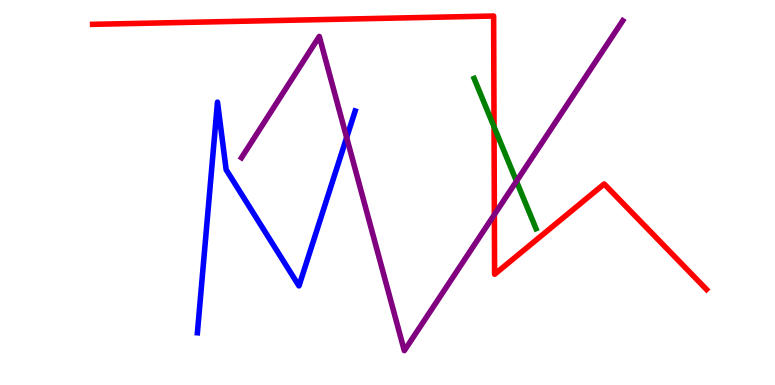[{'lines': ['blue', 'red'], 'intersections': []}, {'lines': ['green', 'red'], 'intersections': [{'x': 6.37, 'y': 6.71}]}, {'lines': ['purple', 'red'], 'intersections': [{'x': 6.38, 'y': 4.43}]}, {'lines': ['blue', 'green'], 'intersections': []}, {'lines': ['blue', 'purple'], 'intersections': [{'x': 4.47, 'y': 6.43}]}, {'lines': ['green', 'purple'], 'intersections': [{'x': 6.66, 'y': 5.29}]}]